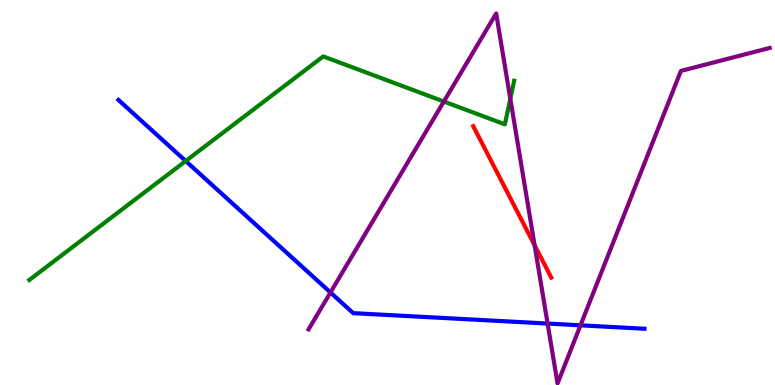[{'lines': ['blue', 'red'], 'intersections': []}, {'lines': ['green', 'red'], 'intersections': []}, {'lines': ['purple', 'red'], 'intersections': [{'x': 6.9, 'y': 3.63}]}, {'lines': ['blue', 'green'], 'intersections': [{'x': 2.4, 'y': 5.82}]}, {'lines': ['blue', 'purple'], 'intersections': [{'x': 4.26, 'y': 2.4}, {'x': 7.07, 'y': 1.6}, {'x': 7.49, 'y': 1.55}]}, {'lines': ['green', 'purple'], 'intersections': [{'x': 5.73, 'y': 7.36}, {'x': 6.58, 'y': 7.43}]}]